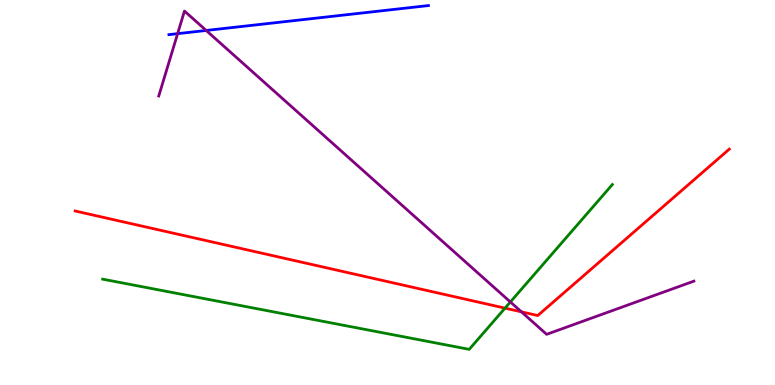[{'lines': ['blue', 'red'], 'intersections': []}, {'lines': ['green', 'red'], 'intersections': [{'x': 6.52, 'y': 2.0}]}, {'lines': ['purple', 'red'], 'intersections': [{'x': 6.73, 'y': 1.9}]}, {'lines': ['blue', 'green'], 'intersections': []}, {'lines': ['blue', 'purple'], 'intersections': [{'x': 2.29, 'y': 9.13}, {'x': 2.66, 'y': 9.21}]}, {'lines': ['green', 'purple'], 'intersections': [{'x': 6.59, 'y': 2.16}]}]